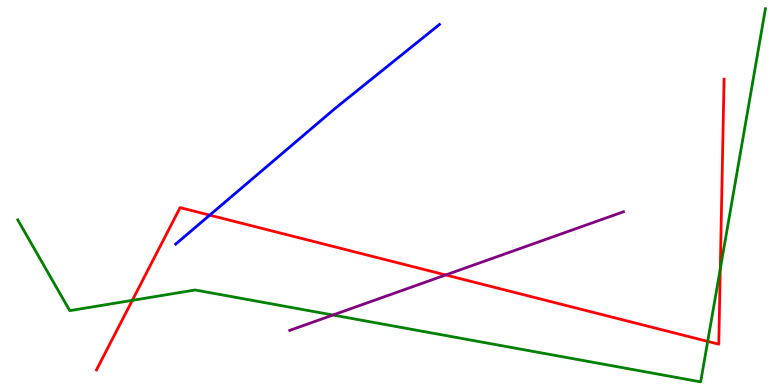[{'lines': ['blue', 'red'], 'intersections': [{'x': 2.71, 'y': 4.41}]}, {'lines': ['green', 'red'], 'intersections': [{'x': 1.71, 'y': 2.2}, {'x': 9.13, 'y': 1.13}, {'x': 9.29, 'y': 3.02}]}, {'lines': ['purple', 'red'], 'intersections': [{'x': 5.75, 'y': 2.86}]}, {'lines': ['blue', 'green'], 'intersections': []}, {'lines': ['blue', 'purple'], 'intersections': []}, {'lines': ['green', 'purple'], 'intersections': [{'x': 4.3, 'y': 1.82}]}]